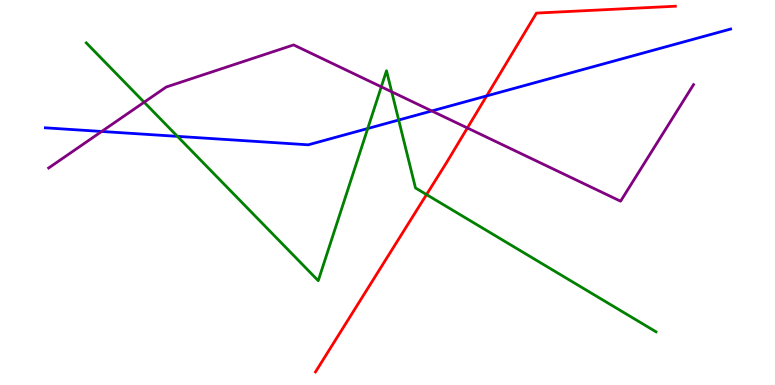[{'lines': ['blue', 'red'], 'intersections': [{'x': 6.28, 'y': 7.51}]}, {'lines': ['green', 'red'], 'intersections': [{'x': 5.5, 'y': 4.95}]}, {'lines': ['purple', 'red'], 'intersections': [{'x': 6.03, 'y': 6.68}]}, {'lines': ['blue', 'green'], 'intersections': [{'x': 2.29, 'y': 6.46}, {'x': 4.74, 'y': 6.66}, {'x': 5.14, 'y': 6.88}]}, {'lines': ['blue', 'purple'], 'intersections': [{'x': 1.31, 'y': 6.59}, {'x': 5.57, 'y': 7.12}]}, {'lines': ['green', 'purple'], 'intersections': [{'x': 1.86, 'y': 7.35}, {'x': 4.92, 'y': 7.74}, {'x': 5.05, 'y': 7.62}]}]